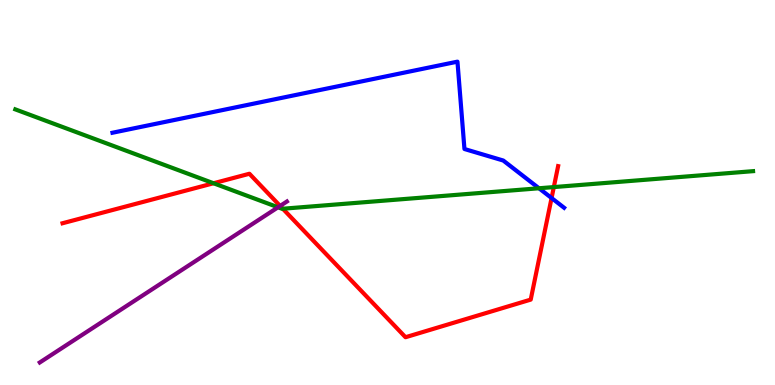[{'lines': ['blue', 'red'], 'intersections': [{'x': 7.12, 'y': 4.86}]}, {'lines': ['green', 'red'], 'intersections': [{'x': 2.76, 'y': 5.24}, {'x': 3.65, 'y': 4.58}, {'x': 7.15, 'y': 5.14}]}, {'lines': ['purple', 'red'], 'intersections': [{'x': 3.61, 'y': 4.65}]}, {'lines': ['blue', 'green'], 'intersections': [{'x': 6.95, 'y': 5.11}]}, {'lines': ['blue', 'purple'], 'intersections': []}, {'lines': ['green', 'purple'], 'intersections': [{'x': 3.59, 'y': 4.62}]}]